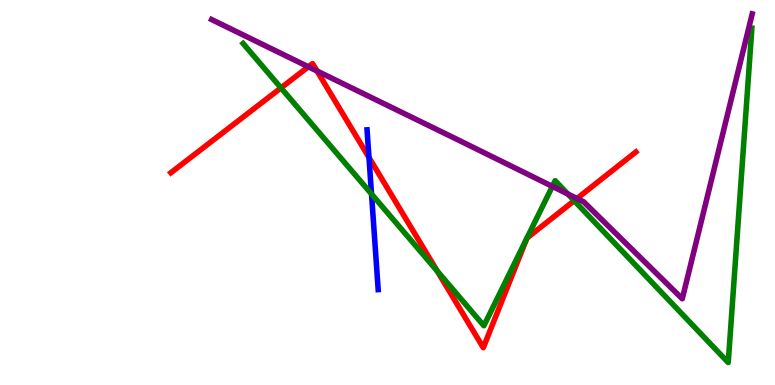[{'lines': ['blue', 'red'], 'intersections': [{'x': 4.76, 'y': 5.91}]}, {'lines': ['green', 'red'], 'intersections': [{'x': 3.63, 'y': 7.72}, {'x': 5.64, 'y': 2.96}, {'x': 6.8, 'y': 3.82}, {'x': 6.8, 'y': 3.82}, {'x': 7.41, 'y': 4.79}]}, {'lines': ['purple', 'red'], 'intersections': [{'x': 3.98, 'y': 8.27}, {'x': 4.09, 'y': 8.16}, {'x': 7.44, 'y': 4.84}]}, {'lines': ['blue', 'green'], 'intersections': [{'x': 4.79, 'y': 4.96}]}, {'lines': ['blue', 'purple'], 'intersections': []}, {'lines': ['green', 'purple'], 'intersections': [{'x': 7.13, 'y': 5.16}, {'x': 7.33, 'y': 4.96}]}]